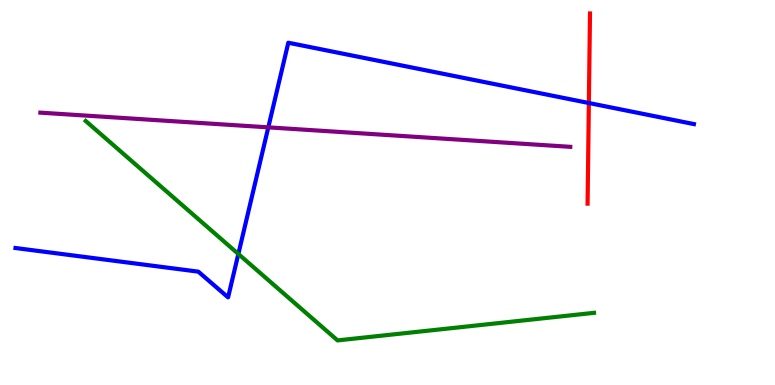[{'lines': ['blue', 'red'], 'intersections': [{'x': 7.6, 'y': 7.32}]}, {'lines': ['green', 'red'], 'intersections': []}, {'lines': ['purple', 'red'], 'intersections': []}, {'lines': ['blue', 'green'], 'intersections': [{'x': 3.08, 'y': 3.4}]}, {'lines': ['blue', 'purple'], 'intersections': [{'x': 3.46, 'y': 6.69}]}, {'lines': ['green', 'purple'], 'intersections': []}]